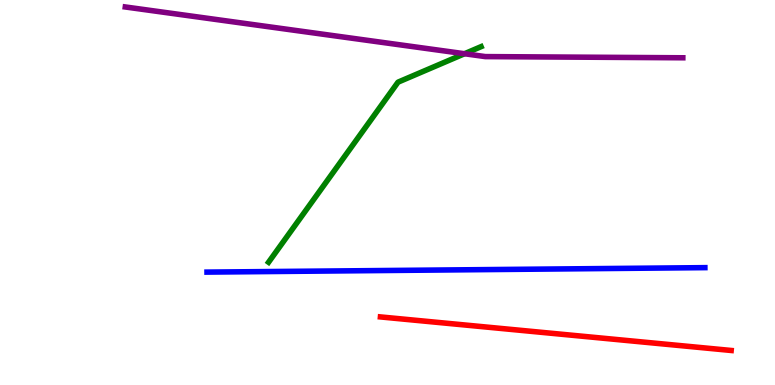[{'lines': ['blue', 'red'], 'intersections': []}, {'lines': ['green', 'red'], 'intersections': []}, {'lines': ['purple', 'red'], 'intersections': []}, {'lines': ['blue', 'green'], 'intersections': []}, {'lines': ['blue', 'purple'], 'intersections': []}, {'lines': ['green', 'purple'], 'intersections': [{'x': 5.99, 'y': 8.6}]}]